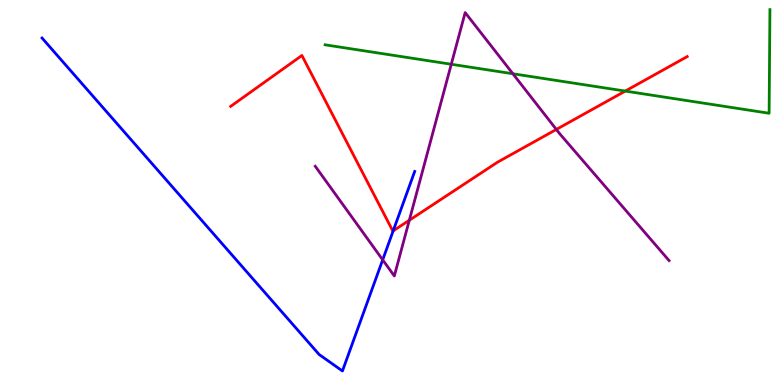[{'lines': ['blue', 'red'], 'intersections': [{'x': 5.07, 'y': 4.0}]}, {'lines': ['green', 'red'], 'intersections': [{'x': 8.07, 'y': 7.63}]}, {'lines': ['purple', 'red'], 'intersections': [{'x': 5.28, 'y': 4.28}, {'x': 7.18, 'y': 6.64}]}, {'lines': ['blue', 'green'], 'intersections': []}, {'lines': ['blue', 'purple'], 'intersections': [{'x': 4.94, 'y': 3.25}]}, {'lines': ['green', 'purple'], 'intersections': [{'x': 5.82, 'y': 8.33}, {'x': 6.62, 'y': 8.08}]}]